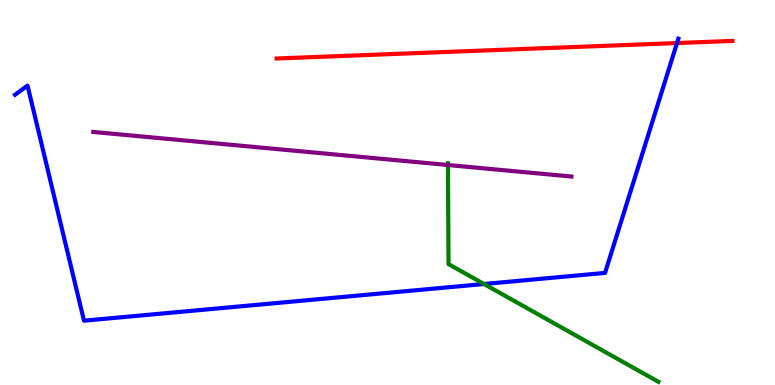[{'lines': ['blue', 'red'], 'intersections': [{'x': 8.74, 'y': 8.88}]}, {'lines': ['green', 'red'], 'intersections': []}, {'lines': ['purple', 'red'], 'intersections': []}, {'lines': ['blue', 'green'], 'intersections': [{'x': 6.25, 'y': 2.62}]}, {'lines': ['blue', 'purple'], 'intersections': []}, {'lines': ['green', 'purple'], 'intersections': [{'x': 5.78, 'y': 5.71}]}]